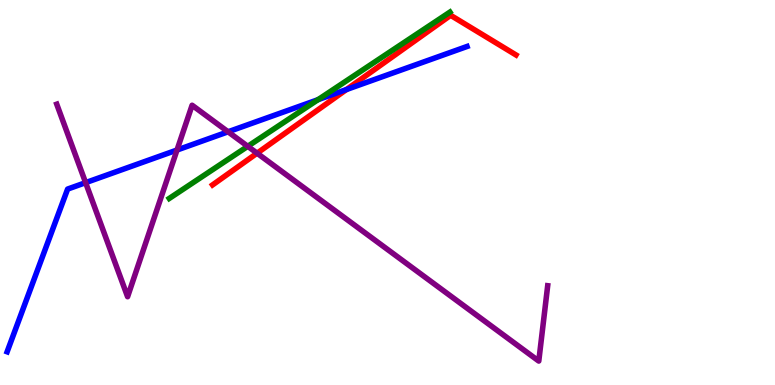[{'lines': ['blue', 'red'], 'intersections': [{'x': 4.47, 'y': 7.67}]}, {'lines': ['green', 'red'], 'intersections': []}, {'lines': ['purple', 'red'], 'intersections': [{'x': 3.32, 'y': 6.02}]}, {'lines': ['blue', 'green'], 'intersections': [{'x': 4.1, 'y': 7.41}]}, {'lines': ['blue', 'purple'], 'intersections': [{'x': 1.1, 'y': 5.26}, {'x': 2.28, 'y': 6.1}, {'x': 2.94, 'y': 6.58}]}, {'lines': ['green', 'purple'], 'intersections': [{'x': 3.2, 'y': 6.2}]}]